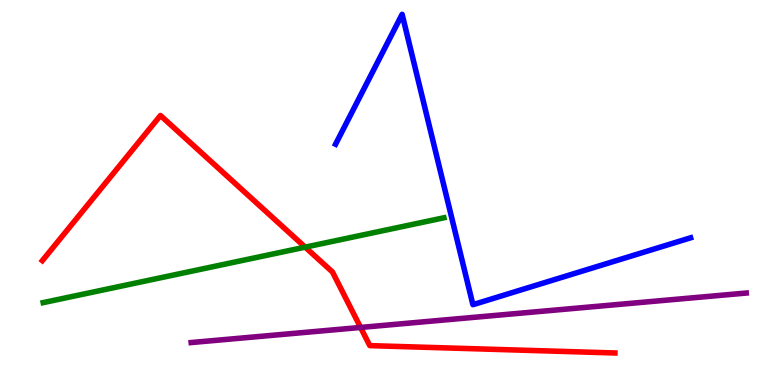[{'lines': ['blue', 'red'], 'intersections': []}, {'lines': ['green', 'red'], 'intersections': [{'x': 3.94, 'y': 3.58}]}, {'lines': ['purple', 'red'], 'intersections': [{'x': 4.65, 'y': 1.49}]}, {'lines': ['blue', 'green'], 'intersections': []}, {'lines': ['blue', 'purple'], 'intersections': []}, {'lines': ['green', 'purple'], 'intersections': []}]